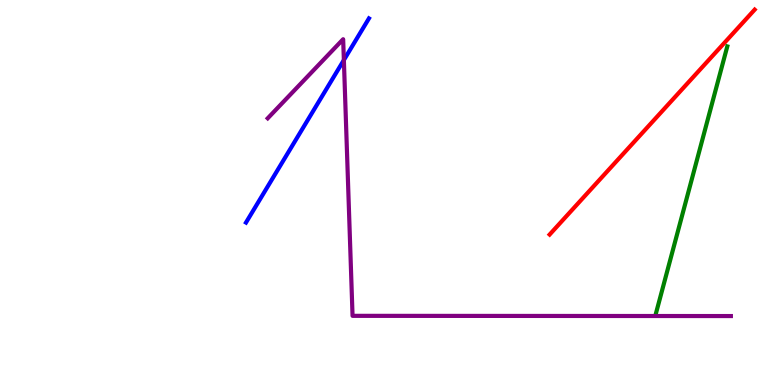[{'lines': ['blue', 'red'], 'intersections': []}, {'lines': ['green', 'red'], 'intersections': []}, {'lines': ['purple', 'red'], 'intersections': []}, {'lines': ['blue', 'green'], 'intersections': []}, {'lines': ['blue', 'purple'], 'intersections': [{'x': 4.44, 'y': 8.44}]}, {'lines': ['green', 'purple'], 'intersections': []}]